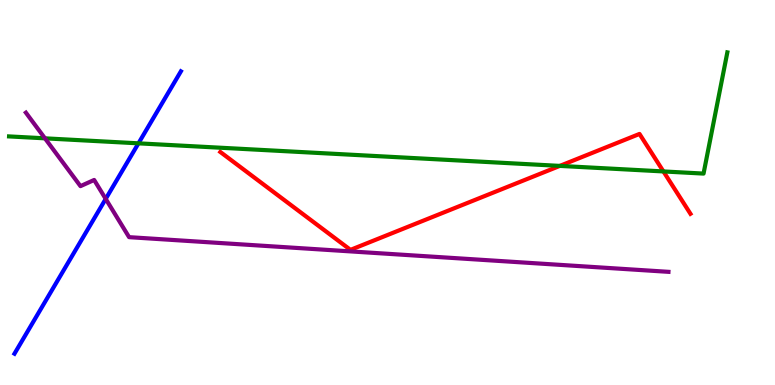[{'lines': ['blue', 'red'], 'intersections': []}, {'lines': ['green', 'red'], 'intersections': [{'x': 7.22, 'y': 5.69}, {'x': 8.56, 'y': 5.55}]}, {'lines': ['purple', 'red'], 'intersections': []}, {'lines': ['blue', 'green'], 'intersections': [{'x': 1.79, 'y': 6.28}]}, {'lines': ['blue', 'purple'], 'intersections': [{'x': 1.36, 'y': 4.83}]}, {'lines': ['green', 'purple'], 'intersections': [{'x': 0.58, 'y': 6.41}]}]